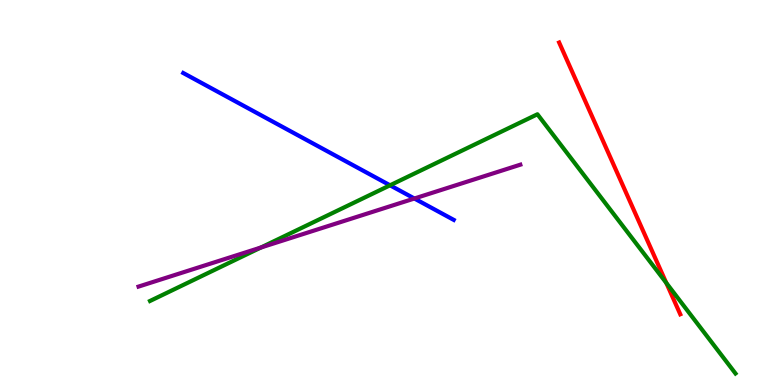[{'lines': ['blue', 'red'], 'intersections': []}, {'lines': ['green', 'red'], 'intersections': [{'x': 8.6, 'y': 2.65}]}, {'lines': ['purple', 'red'], 'intersections': []}, {'lines': ['blue', 'green'], 'intersections': [{'x': 5.03, 'y': 5.19}]}, {'lines': ['blue', 'purple'], 'intersections': [{'x': 5.35, 'y': 4.84}]}, {'lines': ['green', 'purple'], 'intersections': [{'x': 3.37, 'y': 3.57}]}]